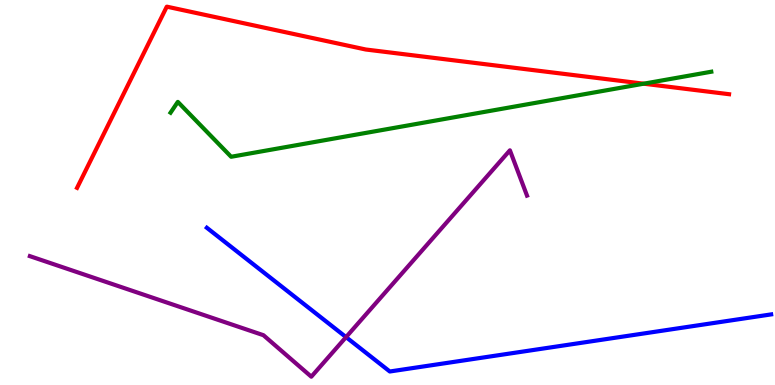[{'lines': ['blue', 'red'], 'intersections': []}, {'lines': ['green', 'red'], 'intersections': [{'x': 8.31, 'y': 7.83}]}, {'lines': ['purple', 'red'], 'intersections': []}, {'lines': ['blue', 'green'], 'intersections': []}, {'lines': ['blue', 'purple'], 'intersections': [{'x': 4.47, 'y': 1.24}]}, {'lines': ['green', 'purple'], 'intersections': []}]